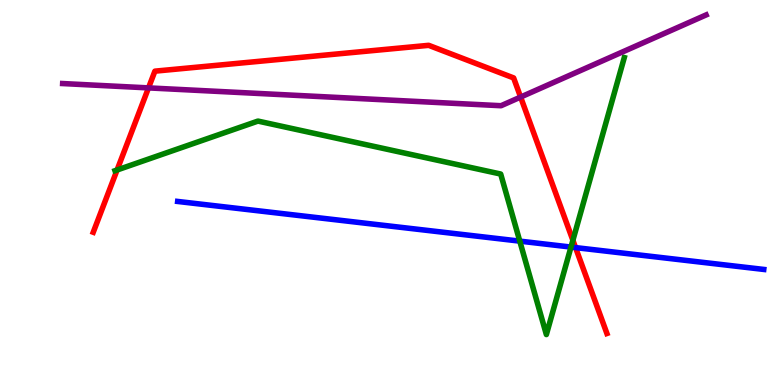[{'lines': ['blue', 'red'], 'intersections': [{'x': 7.43, 'y': 3.57}]}, {'lines': ['green', 'red'], 'intersections': [{'x': 1.51, 'y': 5.58}, {'x': 7.39, 'y': 3.76}]}, {'lines': ['purple', 'red'], 'intersections': [{'x': 1.92, 'y': 7.72}, {'x': 6.72, 'y': 7.48}]}, {'lines': ['blue', 'green'], 'intersections': [{'x': 6.71, 'y': 3.74}, {'x': 7.37, 'y': 3.58}]}, {'lines': ['blue', 'purple'], 'intersections': []}, {'lines': ['green', 'purple'], 'intersections': []}]